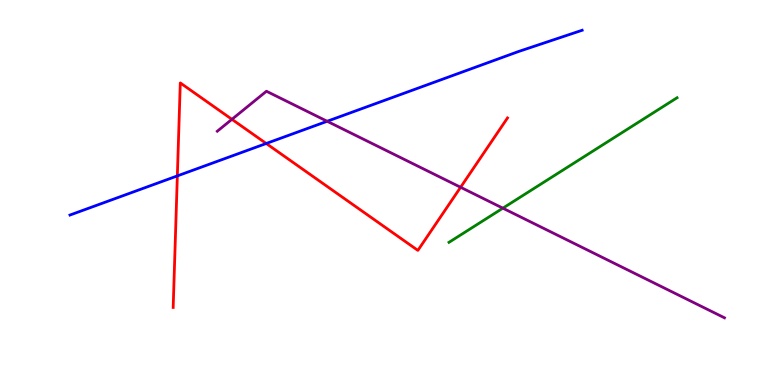[{'lines': ['blue', 'red'], 'intersections': [{'x': 2.29, 'y': 5.43}, {'x': 3.44, 'y': 6.27}]}, {'lines': ['green', 'red'], 'intersections': []}, {'lines': ['purple', 'red'], 'intersections': [{'x': 2.99, 'y': 6.9}, {'x': 5.94, 'y': 5.14}]}, {'lines': ['blue', 'green'], 'intersections': []}, {'lines': ['blue', 'purple'], 'intersections': [{'x': 4.22, 'y': 6.85}]}, {'lines': ['green', 'purple'], 'intersections': [{'x': 6.49, 'y': 4.59}]}]